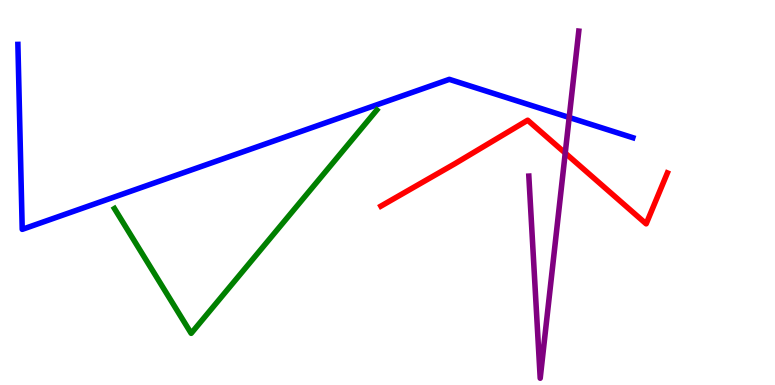[{'lines': ['blue', 'red'], 'intersections': []}, {'lines': ['green', 'red'], 'intersections': []}, {'lines': ['purple', 'red'], 'intersections': [{'x': 7.29, 'y': 6.02}]}, {'lines': ['blue', 'green'], 'intersections': []}, {'lines': ['blue', 'purple'], 'intersections': [{'x': 7.34, 'y': 6.95}]}, {'lines': ['green', 'purple'], 'intersections': []}]